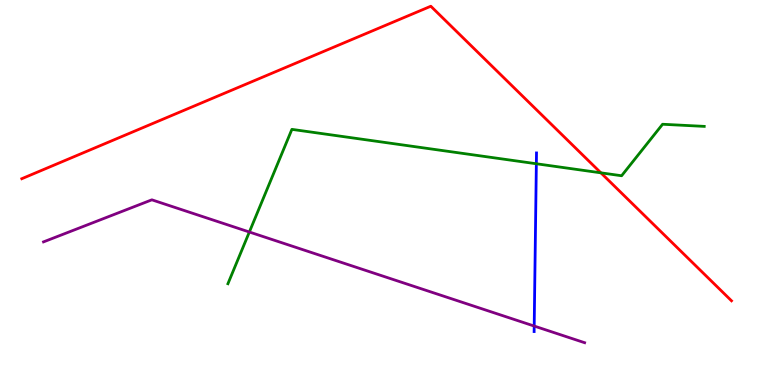[{'lines': ['blue', 'red'], 'intersections': []}, {'lines': ['green', 'red'], 'intersections': [{'x': 7.75, 'y': 5.51}]}, {'lines': ['purple', 'red'], 'intersections': []}, {'lines': ['blue', 'green'], 'intersections': [{'x': 6.92, 'y': 5.75}]}, {'lines': ['blue', 'purple'], 'intersections': [{'x': 6.89, 'y': 1.53}]}, {'lines': ['green', 'purple'], 'intersections': [{'x': 3.22, 'y': 3.97}]}]